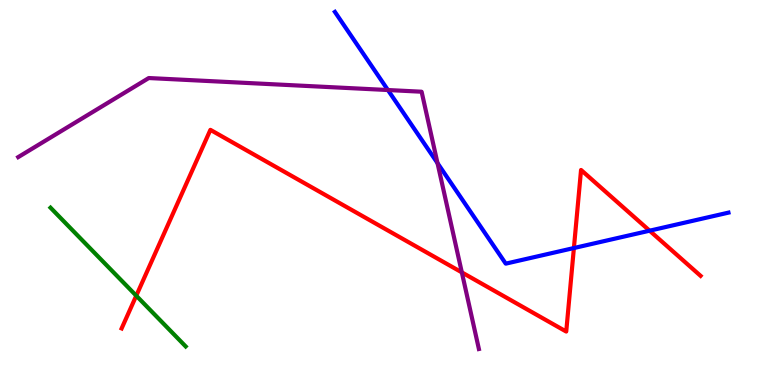[{'lines': ['blue', 'red'], 'intersections': [{'x': 7.41, 'y': 3.56}, {'x': 8.38, 'y': 4.01}]}, {'lines': ['green', 'red'], 'intersections': [{'x': 1.76, 'y': 2.32}]}, {'lines': ['purple', 'red'], 'intersections': [{'x': 5.96, 'y': 2.93}]}, {'lines': ['blue', 'green'], 'intersections': []}, {'lines': ['blue', 'purple'], 'intersections': [{'x': 5.01, 'y': 7.66}, {'x': 5.65, 'y': 5.76}]}, {'lines': ['green', 'purple'], 'intersections': []}]